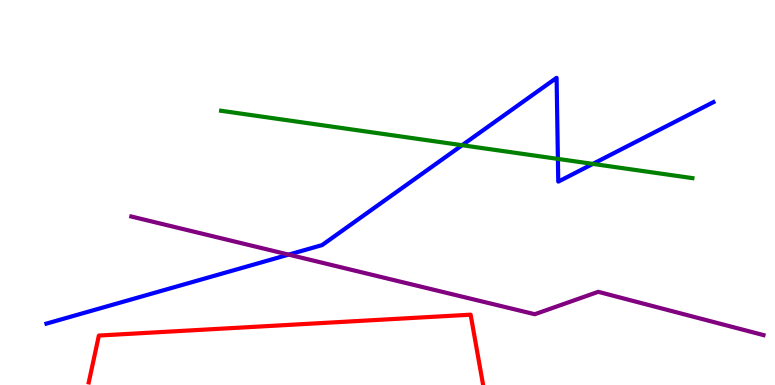[{'lines': ['blue', 'red'], 'intersections': []}, {'lines': ['green', 'red'], 'intersections': []}, {'lines': ['purple', 'red'], 'intersections': []}, {'lines': ['blue', 'green'], 'intersections': [{'x': 5.96, 'y': 6.23}, {'x': 7.2, 'y': 5.87}, {'x': 7.65, 'y': 5.74}]}, {'lines': ['blue', 'purple'], 'intersections': [{'x': 3.72, 'y': 3.39}]}, {'lines': ['green', 'purple'], 'intersections': []}]